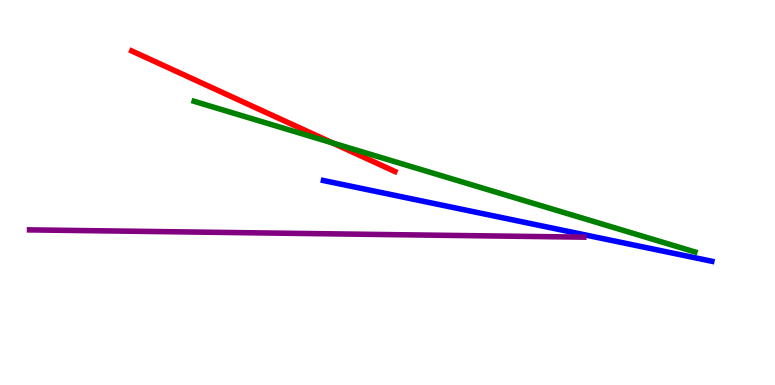[{'lines': ['blue', 'red'], 'intersections': []}, {'lines': ['green', 'red'], 'intersections': [{'x': 4.29, 'y': 6.29}]}, {'lines': ['purple', 'red'], 'intersections': []}, {'lines': ['blue', 'green'], 'intersections': []}, {'lines': ['blue', 'purple'], 'intersections': []}, {'lines': ['green', 'purple'], 'intersections': []}]